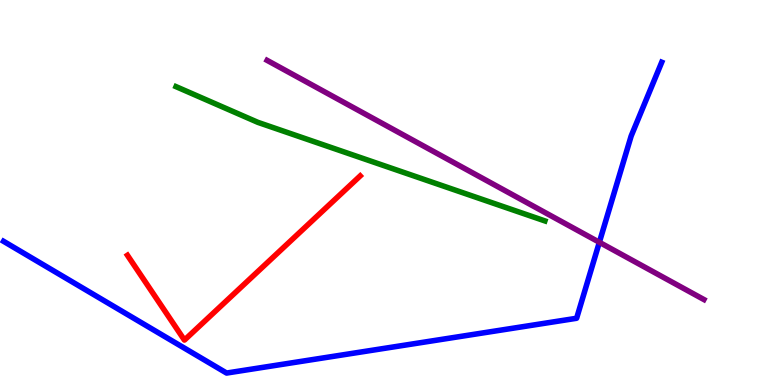[{'lines': ['blue', 'red'], 'intersections': []}, {'lines': ['green', 'red'], 'intersections': []}, {'lines': ['purple', 'red'], 'intersections': []}, {'lines': ['blue', 'green'], 'intersections': []}, {'lines': ['blue', 'purple'], 'intersections': [{'x': 7.73, 'y': 3.71}]}, {'lines': ['green', 'purple'], 'intersections': []}]